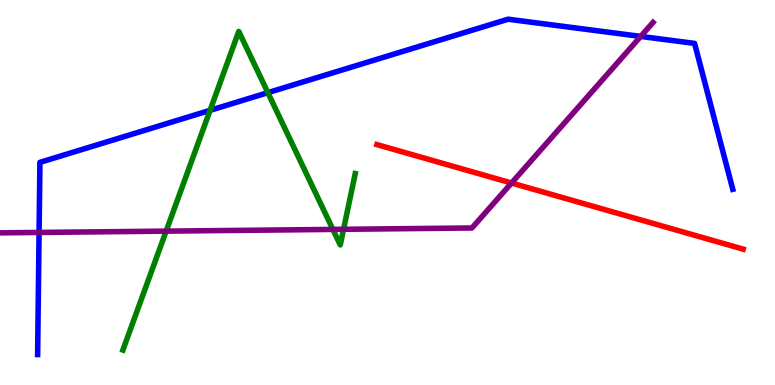[{'lines': ['blue', 'red'], 'intersections': []}, {'lines': ['green', 'red'], 'intersections': []}, {'lines': ['purple', 'red'], 'intersections': [{'x': 6.6, 'y': 5.25}]}, {'lines': ['blue', 'green'], 'intersections': [{'x': 2.71, 'y': 7.13}, {'x': 3.46, 'y': 7.59}]}, {'lines': ['blue', 'purple'], 'intersections': [{'x': 0.504, 'y': 3.96}, {'x': 8.27, 'y': 9.05}]}, {'lines': ['green', 'purple'], 'intersections': [{'x': 2.14, 'y': 4.0}, {'x': 4.3, 'y': 4.04}, {'x': 4.43, 'y': 4.04}]}]